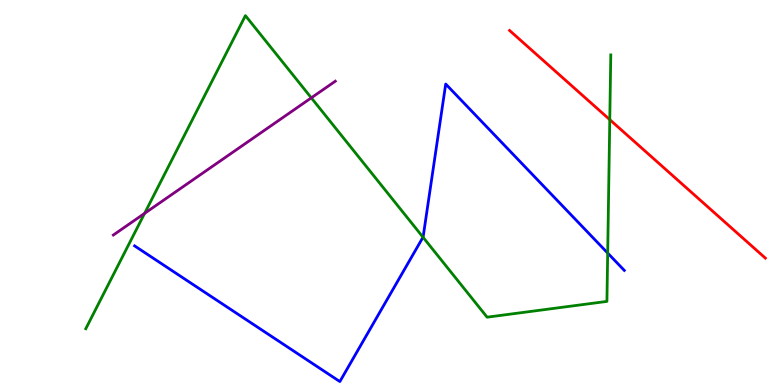[{'lines': ['blue', 'red'], 'intersections': []}, {'lines': ['green', 'red'], 'intersections': [{'x': 7.87, 'y': 6.89}]}, {'lines': ['purple', 'red'], 'intersections': []}, {'lines': ['blue', 'green'], 'intersections': [{'x': 5.46, 'y': 3.84}, {'x': 7.84, 'y': 3.43}]}, {'lines': ['blue', 'purple'], 'intersections': []}, {'lines': ['green', 'purple'], 'intersections': [{'x': 1.87, 'y': 4.46}, {'x': 4.02, 'y': 7.46}]}]